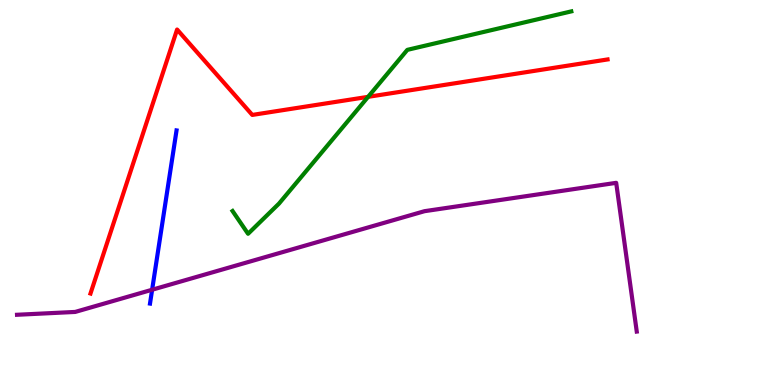[{'lines': ['blue', 'red'], 'intersections': []}, {'lines': ['green', 'red'], 'intersections': [{'x': 4.75, 'y': 7.48}]}, {'lines': ['purple', 'red'], 'intersections': []}, {'lines': ['blue', 'green'], 'intersections': []}, {'lines': ['blue', 'purple'], 'intersections': [{'x': 1.96, 'y': 2.47}]}, {'lines': ['green', 'purple'], 'intersections': []}]